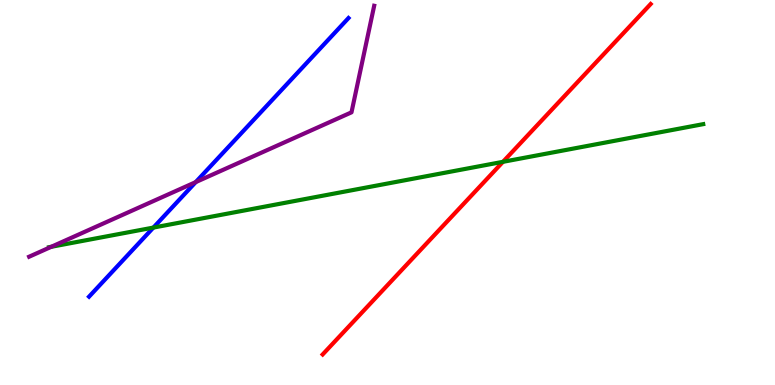[{'lines': ['blue', 'red'], 'intersections': []}, {'lines': ['green', 'red'], 'intersections': [{'x': 6.49, 'y': 5.8}]}, {'lines': ['purple', 'red'], 'intersections': []}, {'lines': ['blue', 'green'], 'intersections': [{'x': 1.98, 'y': 4.09}]}, {'lines': ['blue', 'purple'], 'intersections': [{'x': 2.53, 'y': 5.27}]}, {'lines': ['green', 'purple'], 'intersections': [{'x': 0.662, 'y': 3.59}]}]